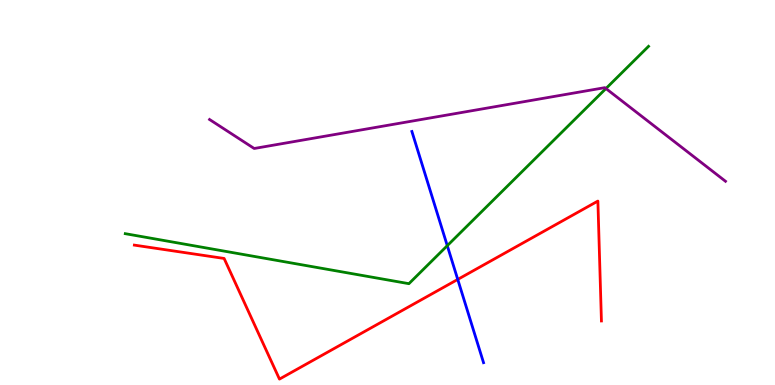[{'lines': ['blue', 'red'], 'intersections': [{'x': 5.91, 'y': 2.74}]}, {'lines': ['green', 'red'], 'intersections': []}, {'lines': ['purple', 'red'], 'intersections': []}, {'lines': ['blue', 'green'], 'intersections': [{'x': 5.77, 'y': 3.62}]}, {'lines': ['blue', 'purple'], 'intersections': []}, {'lines': ['green', 'purple'], 'intersections': [{'x': 7.82, 'y': 7.7}]}]